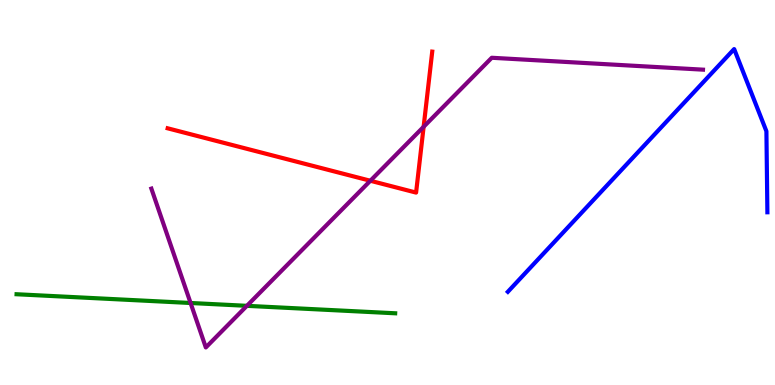[{'lines': ['blue', 'red'], 'intersections': []}, {'lines': ['green', 'red'], 'intersections': []}, {'lines': ['purple', 'red'], 'intersections': [{'x': 4.78, 'y': 5.3}, {'x': 5.47, 'y': 6.71}]}, {'lines': ['blue', 'green'], 'intersections': []}, {'lines': ['blue', 'purple'], 'intersections': []}, {'lines': ['green', 'purple'], 'intersections': [{'x': 2.46, 'y': 2.13}, {'x': 3.19, 'y': 2.06}]}]